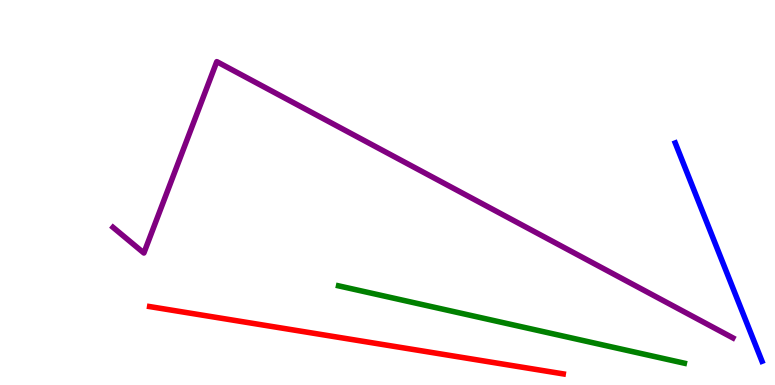[{'lines': ['blue', 'red'], 'intersections': []}, {'lines': ['green', 'red'], 'intersections': []}, {'lines': ['purple', 'red'], 'intersections': []}, {'lines': ['blue', 'green'], 'intersections': []}, {'lines': ['blue', 'purple'], 'intersections': []}, {'lines': ['green', 'purple'], 'intersections': []}]